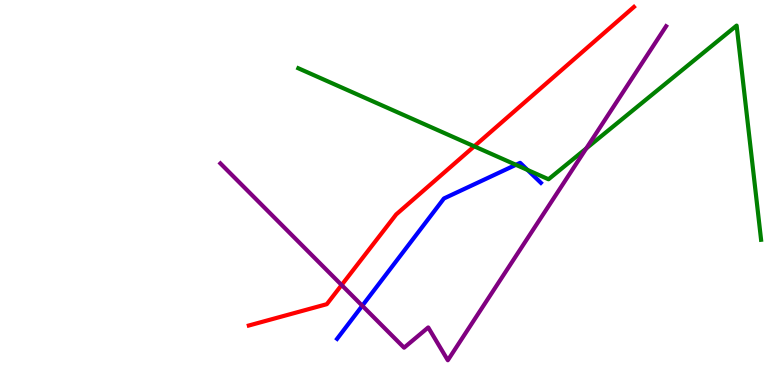[{'lines': ['blue', 'red'], 'intersections': []}, {'lines': ['green', 'red'], 'intersections': [{'x': 6.12, 'y': 6.2}]}, {'lines': ['purple', 'red'], 'intersections': [{'x': 4.41, 'y': 2.6}]}, {'lines': ['blue', 'green'], 'intersections': [{'x': 6.66, 'y': 5.72}, {'x': 6.81, 'y': 5.59}]}, {'lines': ['blue', 'purple'], 'intersections': [{'x': 4.67, 'y': 2.06}]}, {'lines': ['green', 'purple'], 'intersections': [{'x': 7.56, 'y': 6.14}]}]